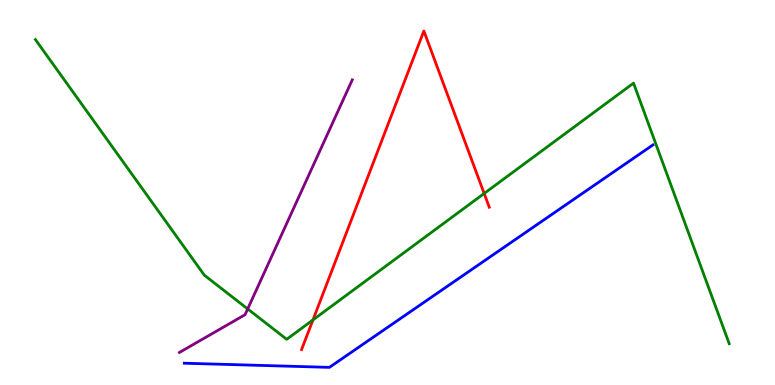[{'lines': ['blue', 'red'], 'intersections': []}, {'lines': ['green', 'red'], 'intersections': [{'x': 4.04, 'y': 1.69}, {'x': 6.25, 'y': 4.97}]}, {'lines': ['purple', 'red'], 'intersections': []}, {'lines': ['blue', 'green'], 'intersections': []}, {'lines': ['blue', 'purple'], 'intersections': []}, {'lines': ['green', 'purple'], 'intersections': [{'x': 3.2, 'y': 1.98}]}]